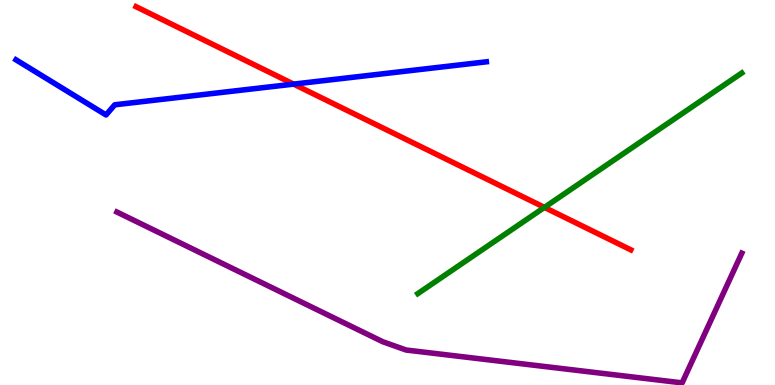[{'lines': ['blue', 'red'], 'intersections': [{'x': 3.79, 'y': 7.82}]}, {'lines': ['green', 'red'], 'intersections': [{'x': 7.02, 'y': 4.61}]}, {'lines': ['purple', 'red'], 'intersections': []}, {'lines': ['blue', 'green'], 'intersections': []}, {'lines': ['blue', 'purple'], 'intersections': []}, {'lines': ['green', 'purple'], 'intersections': []}]